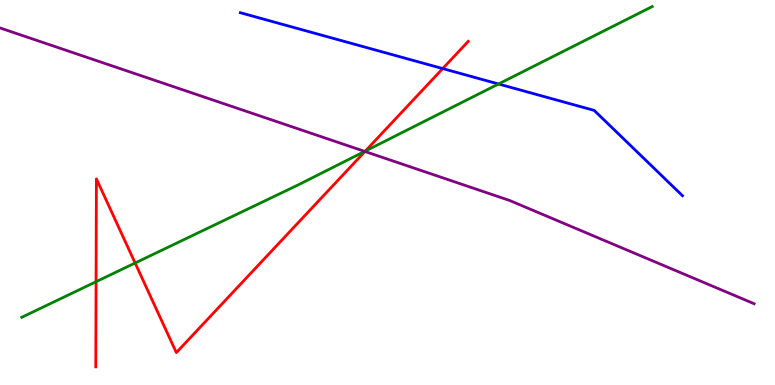[{'lines': ['blue', 'red'], 'intersections': [{'x': 5.71, 'y': 8.22}]}, {'lines': ['green', 'red'], 'intersections': [{'x': 1.24, 'y': 2.68}, {'x': 1.74, 'y': 3.17}, {'x': 4.71, 'y': 6.08}]}, {'lines': ['purple', 'red'], 'intersections': [{'x': 4.71, 'y': 6.07}]}, {'lines': ['blue', 'green'], 'intersections': [{'x': 6.43, 'y': 7.82}]}, {'lines': ['blue', 'purple'], 'intersections': []}, {'lines': ['green', 'purple'], 'intersections': [{'x': 4.71, 'y': 6.07}]}]